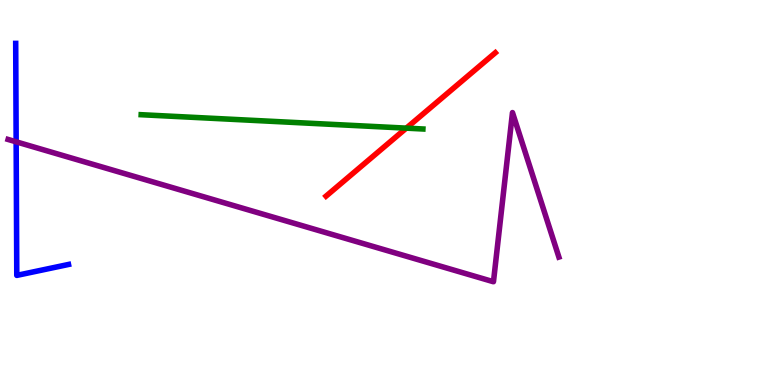[{'lines': ['blue', 'red'], 'intersections': []}, {'lines': ['green', 'red'], 'intersections': [{'x': 5.24, 'y': 6.67}]}, {'lines': ['purple', 'red'], 'intersections': []}, {'lines': ['blue', 'green'], 'intersections': []}, {'lines': ['blue', 'purple'], 'intersections': [{'x': 0.208, 'y': 6.32}]}, {'lines': ['green', 'purple'], 'intersections': []}]